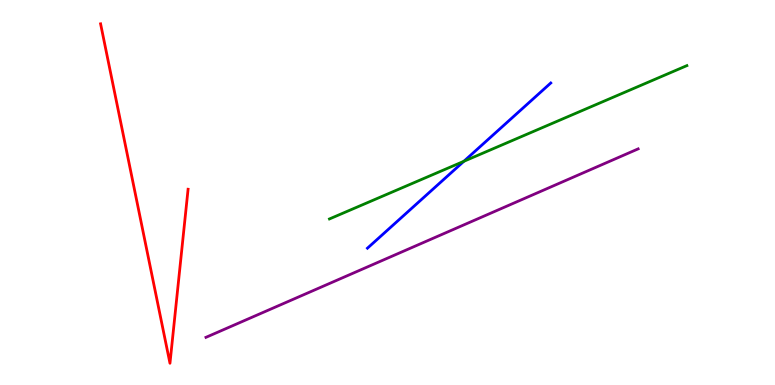[{'lines': ['blue', 'red'], 'intersections': []}, {'lines': ['green', 'red'], 'intersections': []}, {'lines': ['purple', 'red'], 'intersections': []}, {'lines': ['blue', 'green'], 'intersections': [{'x': 5.99, 'y': 5.81}]}, {'lines': ['blue', 'purple'], 'intersections': []}, {'lines': ['green', 'purple'], 'intersections': []}]